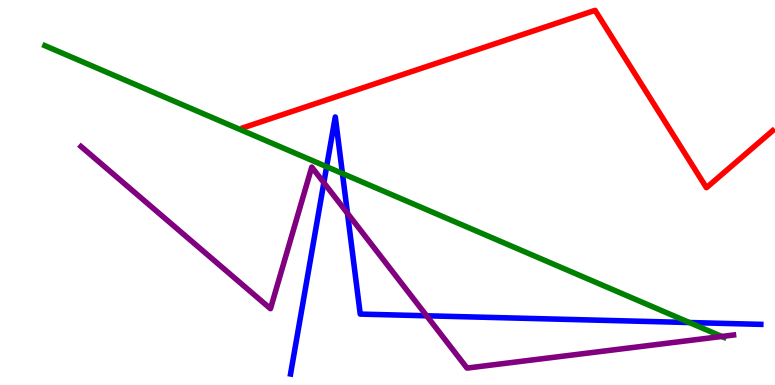[{'lines': ['blue', 'red'], 'intersections': []}, {'lines': ['green', 'red'], 'intersections': []}, {'lines': ['purple', 'red'], 'intersections': []}, {'lines': ['blue', 'green'], 'intersections': [{'x': 4.21, 'y': 5.67}, {'x': 4.42, 'y': 5.49}, {'x': 8.9, 'y': 1.62}]}, {'lines': ['blue', 'purple'], 'intersections': [{'x': 4.18, 'y': 5.25}, {'x': 4.48, 'y': 4.46}, {'x': 5.51, 'y': 1.8}]}, {'lines': ['green', 'purple'], 'intersections': [{'x': 9.31, 'y': 1.26}]}]